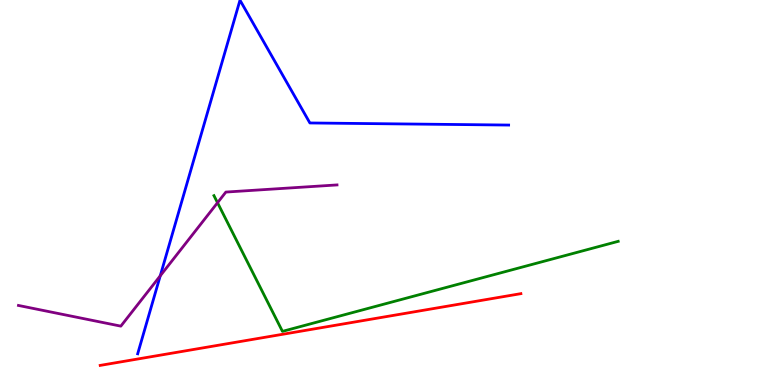[{'lines': ['blue', 'red'], 'intersections': []}, {'lines': ['green', 'red'], 'intersections': []}, {'lines': ['purple', 'red'], 'intersections': []}, {'lines': ['blue', 'green'], 'intersections': []}, {'lines': ['blue', 'purple'], 'intersections': [{'x': 2.07, 'y': 2.84}]}, {'lines': ['green', 'purple'], 'intersections': [{'x': 2.81, 'y': 4.73}]}]